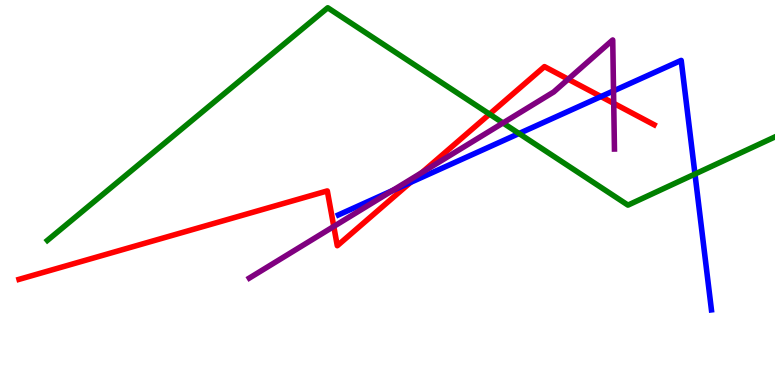[{'lines': ['blue', 'red'], 'intersections': [{'x': 5.3, 'y': 5.26}, {'x': 7.75, 'y': 7.49}]}, {'lines': ['green', 'red'], 'intersections': [{'x': 6.32, 'y': 7.04}]}, {'lines': ['purple', 'red'], 'intersections': [{'x': 4.31, 'y': 4.12}, {'x': 5.44, 'y': 5.52}, {'x': 7.33, 'y': 7.94}, {'x': 7.92, 'y': 7.32}]}, {'lines': ['blue', 'green'], 'intersections': [{'x': 6.7, 'y': 6.53}, {'x': 8.97, 'y': 5.48}]}, {'lines': ['blue', 'purple'], 'intersections': [{'x': 5.06, 'y': 5.05}, {'x': 7.92, 'y': 7.64}]}, {'lines': ['green', 'purple'], 'intersections': [{'x': 6.49, 'y': 6.81}]}]